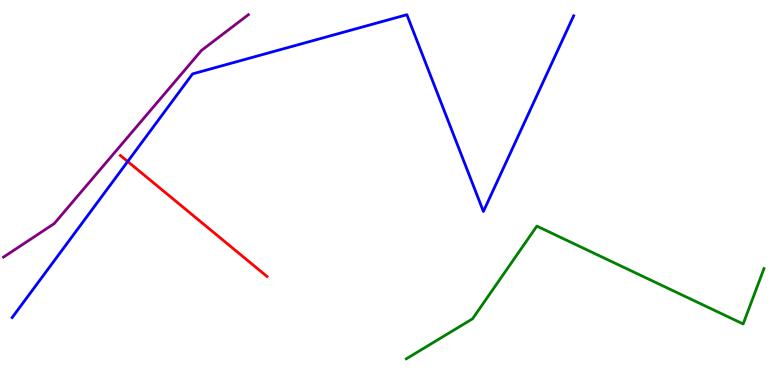[{'lines': ['blue', 'red'], 'intersections': [{'x': 1.65, 'y': 5.81}]}, {'lines': ['green', 'red'], 'intersections': []}, {'lines': ['purple', 'red'], 'intersections': []}, {'lines': ['blue', 'green'], 'intersections': []}, {'lines': ['blue', 'purple'], 'intersections': []}, {'lines': ['green', 'purple'], 'intersections': []}]